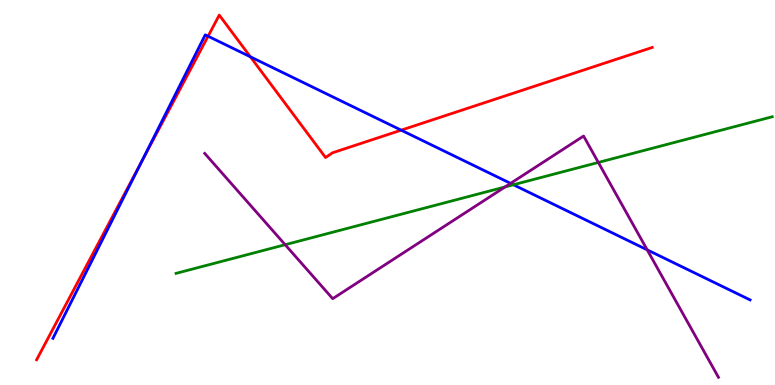[{'lines': ['blue', 'red'], 'intersections': [{'x': 1.83, 'y': 5.81}, {'x': 2.68, 'y': 9.06}, {'x': 3.23, 'y': 8.52}, {'x': 5.18, 'y': 6.62}]}, {'lines': ['green', 'red'], 'intersections': []}, {'lines': ['purple', 'red'], 'intersections': []}, {'lines': ['blue', 'green'], 'intersections': [{'x': 6.62, 'y': 5.2}]}, {'lines': ['blue', 'purple'], 'intersections': [{'x': 6.59, 'y': 5.24}, {'x': 8.35, 'y': 3.51}]}, {'lines': ['green', 'purple'], 'intersections': [{'x': 3.68, 'y': 3.64}, {'x': 6.52, 'y': 5.14}, {'x': 7.72, 'y': 5.78}]}]